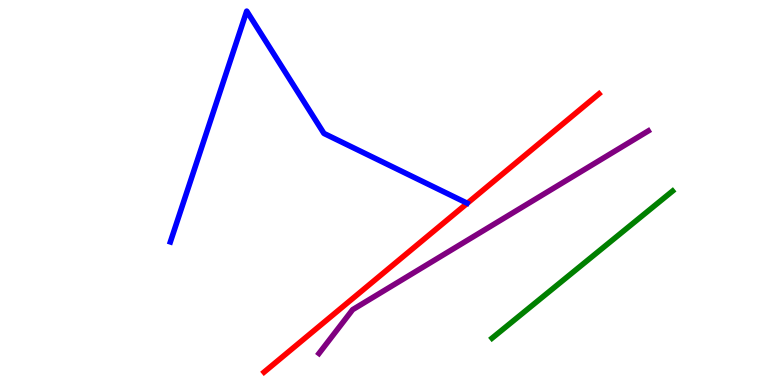[{'lines': ['blue', 'red'], 'intersections': []}, {'lines': ['green', 'red'], 'intersections': []}, {'lines': ['purple', 'red'], 'intersections': []}, {'lines': ['blue', 'green'], 'intersections': []}, {'lines': ['blue', 'purple'], 'intersections': []}, {'lines': ['green', 'purple'], 'intersections': []}]